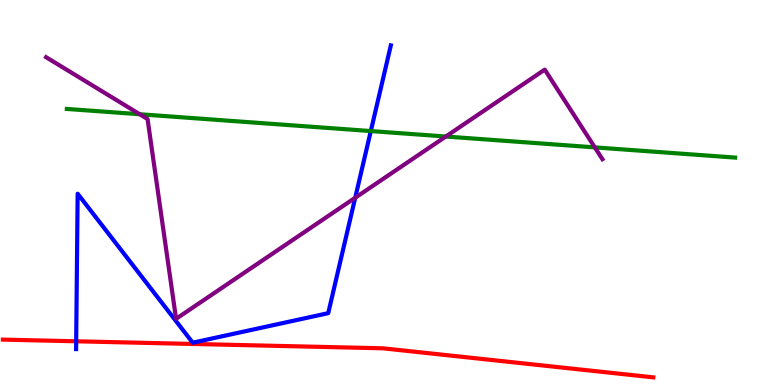[{'lines': ['blue', 'red'], 'intersections': [{'x': 0.983, 'y': 1.14}]}, {'lines': ['green', 'red'], 'intersections': []}, {'lines': ['purple', 'red'], 'intersections': []}, {'lines': ['blue', 'green'], 'intersections': [{'x': 4.78, 'y': 6.6}]}, {'lines': ['blue', 'purple'], 'intersections': [{'x': 4.58, 'y': 4.86}]}, {'lines': ['green', 'purple'], 'intersections': [{'x': 1.8, 'y': 7.03}, {'x': 5.75, 'y': 6.45}, {'x': 7.67, 'y': 6.17}]}]